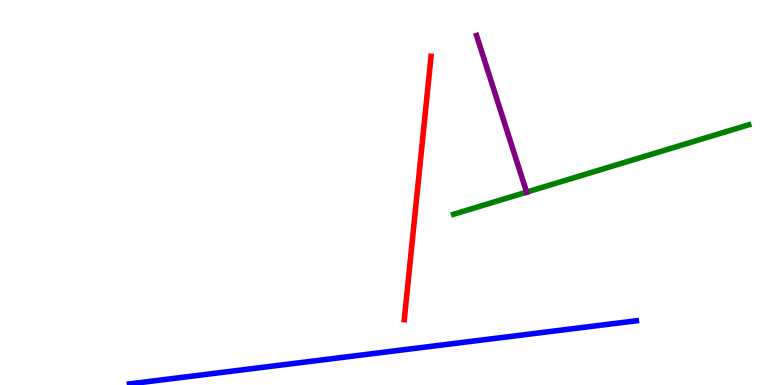[{'lines': ['blue', 'red'], 'intersections': []}, {'lines': ['green', 'red'], 'intersections': []}, {'lines': ['purple', 'red'], 'intersections': []}, {'lines': ['blue', 'green'], 'intersections': []}, {'lines': ['blue', 'purple'], 'intersections': []}, {'lines': ['green', 'purple'], 'intersections': [{'x': 6.8, 'y': 5.01}]}]